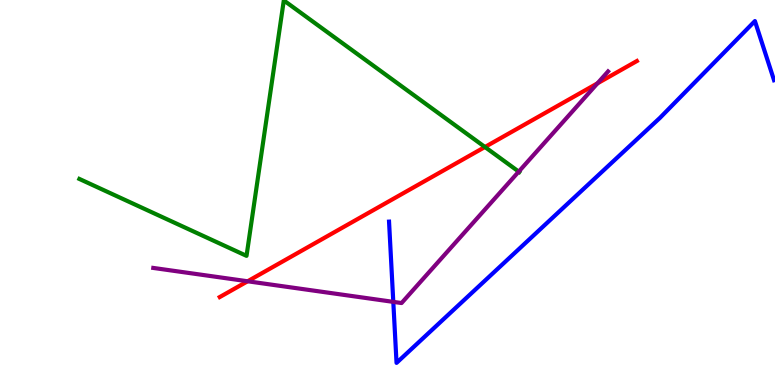[{'lines': ['blue', 'red'], 'intersections': []}, {'lines': ['green', 'red'], 'intersections': [{'x': 6.26, 'y': 6.18}]}, {'lines': ['purple', 'red'], 'intersections': [{'x': 3.2, 'y': 2.69}, {'x': 7.71, 'y': 7.84}]}, {'lines': ['blue', 'green'], 'intersections': []}, {'lines': ['blue', 'purple'], 'intersections': [{'x': 5.07, 'y': 2.16}]}, {'lines': ['green', 'purple'], 'intersections': [{'x': 6.69, 'y': 5.54}]}]